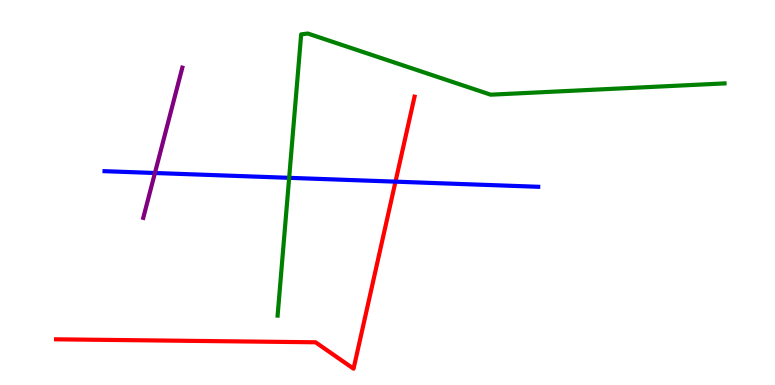[{'lines': ['blue', 'red'], 'intersections': [{'x': 5.1, 'y': 5.28}]}, {'lines': ['green', 'red'], 'intersections': []}, {'lines': ['purple', 'red'], 'intersections': []}, {'lines': ['blue', 'green'], 'intersections': [{'x': 3.73, 'y': 5.38}]}, {'lines': ['blue', 'purple'], 'intersections': [{'x': 2.0, 'y': 5.51}]}, {'lines': ['green', 'purple'], 'intersections': []}]